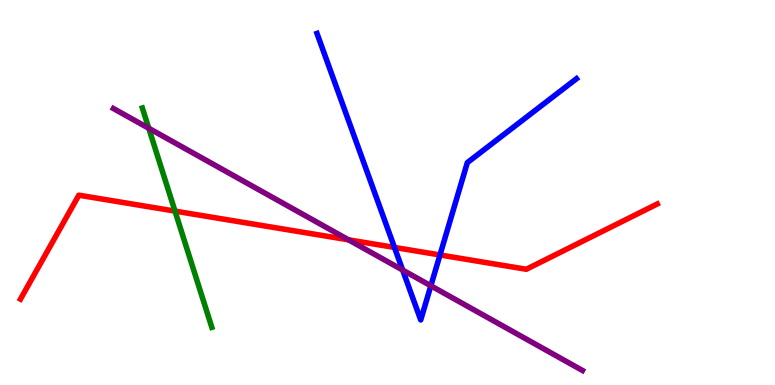[{'lines': ['blue', 'red'], 'intersections': [{'x': 5.09, 'y': 3.57}, {'x': 5.68, 'y': 3.38}]}, {'lines': ['green', 'red'], 'intersections': [{'x': 2.26, 'y': 4.52}]}, {'lines': ['purple', 'red'], 'intersections': [{'x': 4.5, 'y': 3.77}]}, {'lines': ['blue', 'green'], 'intersections': []}, {'lines': ['blue', 'purple'], 'intersections': [{'x': 5.2, 'y': 2.99}, {'x': 5.56, 'y': 2.58}]}, {'lines': ['green', 'purple'], 'intersections': [{'x': 1.92, 'y': 6.67}]}]